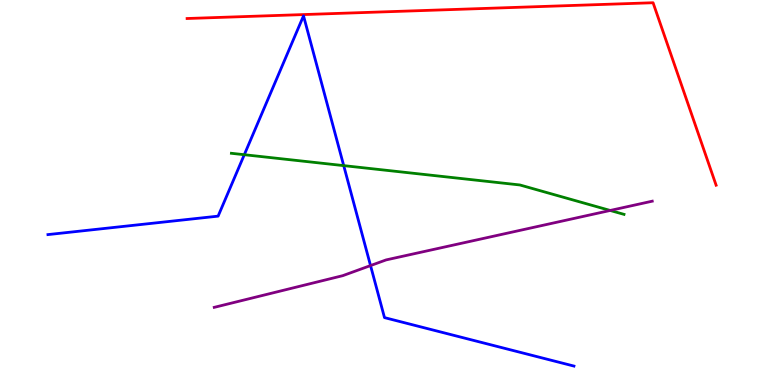[{'lines': ['blue', 'red'], 'intersections': []}, {'lines': ['green', 'red'], 'intersections': []}, {'lines': ['purple', 'red'], 'intersections': []}, {'lines': ['blue', 'green'], 'intersections': [{'x': 3.15, 'y': 5.98}, {'x': 4.44, 'y': 5.7}]}, {'lines': ['blue', 'purple'], 'intersections': [{'x': 4.78, 'y': 3.1}]}, {'lines': ['green', 'purple'], 'intersections': [{'x': 7.87, 'y': 4.53}]}]